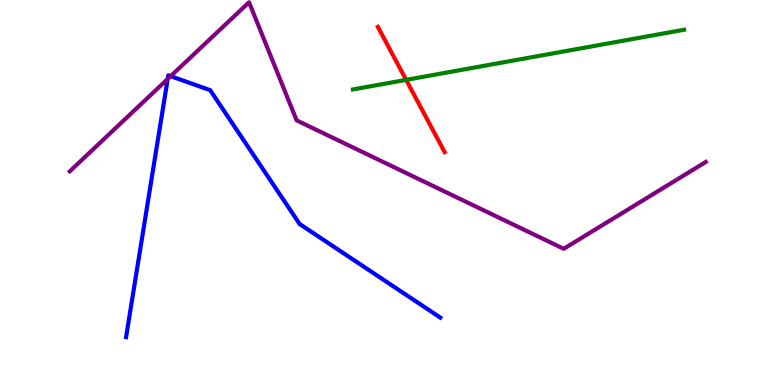[{'lines': ['blue', 'red'], 'intersections': []}, {'lines': ['green', 'red'], 'intersections': [{'x': 5.24, 'y': 7.93}]}, {'lines': ['purple', 'red'], 'intersections': []}, {'lines': ['blue', 'green'], 'intersections': []}, {'lines': ['blue', 'purple'], 'intersections': [{'x': 2.16, 'y': 7.95}, {'x': 2.2, 'y': 8.02}]}, {'lines': ['green', 'purple'], 'intersections': []}]